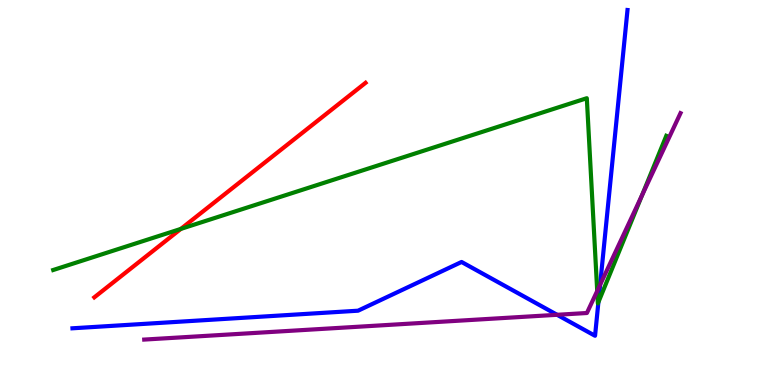[{'lines': ['blue', 'red'], 'intersections': []}, {'lines': ['green', 'red'], 'intersections': [{'x': 2.33, 'y': 4.05}]}, {'lines': ['purple', 'red'], 'intersections': []}, {'lines': ['blue', 'green'], 'intersections': [{'x': 7.72, 'y': 2.15}]}, {'lines': ['blue', 'purple'], 'intersections': [{'x': 7.19, 'y': 1.82}, {'x': 7.74, 'y': 2.6}]}, {'lines': ['green', 'purple'], 'intersections': [{'x': 7.71, 'y': 2.44}, {'x': 8.28, 'y': 4.93}]}]